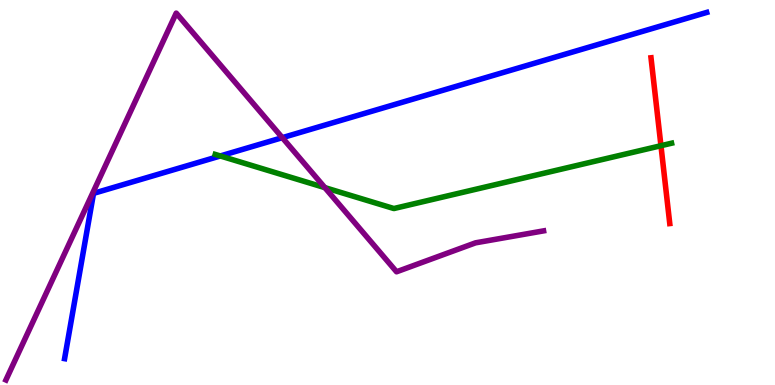[{'lines': ['blue', 'red'], 'intersections': []}, {'lines': ['green', 'red'], 'intersections': [{'x': 8.53, 'y': 6.22}]}, {'lines': ['purple', 'red'], 'intersections': []}, {'lines': ['blue', 'green'], 'intersections': [{'x': 2.84, 'y': 5.95}]}, {'lines': ['blue', 'purple'], 'intersections': [{'x': 3.64, 'y': 6.42}]}, {'lines': ['green', 'purple'], 'intersections': [{'x': 4.19, 'y': 5.13}]}]